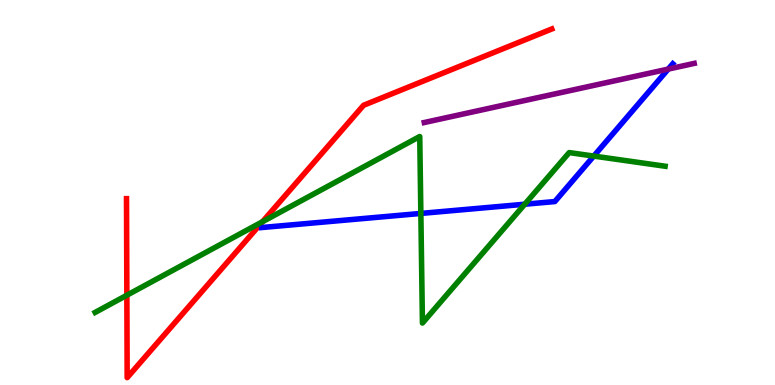[{'lines': ['blue', 'red'], 'intersections': []}, {'lines': ['green', 'red'], 'intersections': [{'x': 1.64, 'y': 2.33}, {'x': 3.39, 'y': 4.24}]}, {'lines': ['purple', 'red'], 'intersections': []}, {'lines': ['blue', 'green'], 'intersections': [{'x': 5.43, 'y': 4.46}, {'x': 6.77, 'y': 4.7}, {'x': 7.66, 'y': 5.95}]}, {'lines': ['blue', 'purple'], 'intersections': [{'x': 8.62, 'y': 8.21}]}, {'lines': ['green', 'purple'], 'intersections': []}]